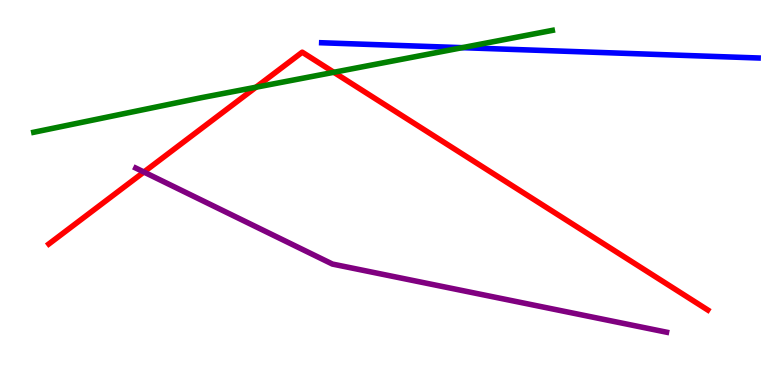[{'lines': ['blue', 'red'], 'intersections': []}, {'lines': ['green', 'red'], 'intersections': [{'x': 3.3, 'y': 7.73}, {'x': 4.31, 'y': 8.12}]}, {'lines': ['purple', 'red'], 'intersections': [{'x': 1.86, 'y': 5.53}]}, {'lines': ['blue', 'green'], 'intersections': [{'x': 5.96, 'y': 8.76}]}, {'lines': ['blue', 'purple'], 'intersections': []}, {'lines': ['green', 'purple'], 'intersections': []}]